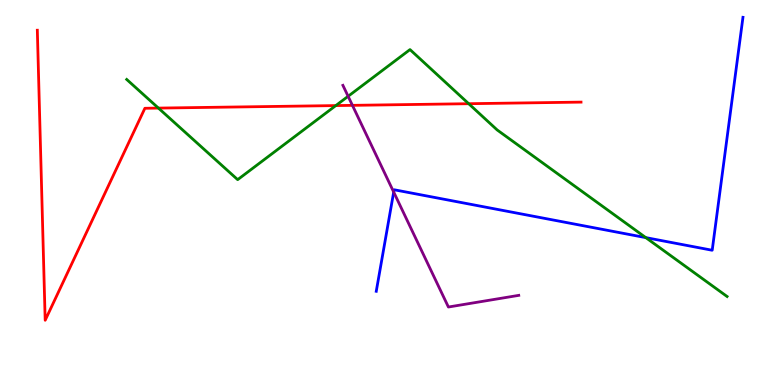[{'lines': ['blue', 'red'], 'intersections': []}, {'lines': ['green', 'red'], 'intersections': [{'x': 2.04, 'y': 7.19}, {'x': 4.33, 'y': 7.26}, {'x': 6.05, 'y': 7.31}]}, {'lines': ['purple', 'red'], 'intersections': [{'x': 4.55, 'y': 7.26}]}, {'lines': ['blue', 'green'], 'intersections': [{'x': 8.33, 'y': 3.83}]}, {'lines': ['blue', 'purple'], 'intersections': [{'x': 5.08, 'y': 5.01}]}, {'lines': ['green', 'purple'], 'intersections': [{'x': 4.49, 'y': 7.5}]}]